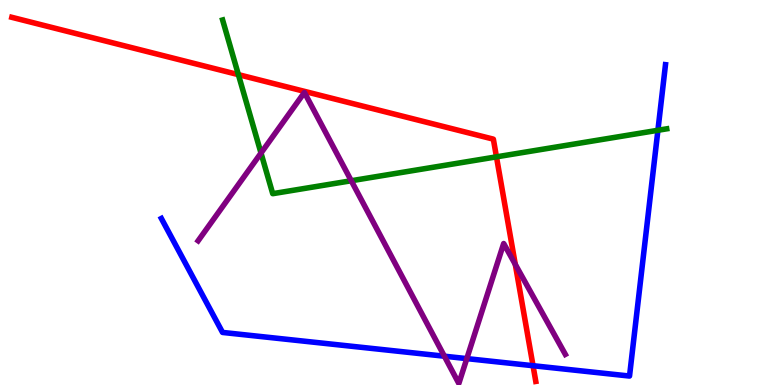[{'lines': ['blue', 'red'], 'intersections': [{'x': 6.88, 'y': 0.501}]}, {'lines': ['green', 'red'], 'intersections': [{'x': 3.08, 'y': 8.06}, {'x': 6.41, 'y': 5.93}]}, {'lines': ['purple', 'red'], 'intersections': [{'x': 6.65, 'y': 3.13}]}, {'lines': ['blue', 'green'], 'intersections': [{'x': 8.49, 'y': 6.62}]}, {'lines': ['blue', 'purple'], 'intersections': [{'x': 5.73, 'y': 0.748}, {'x': 6.02, 'y': 0.686}]}, {'lines': ['green', 'purple'], 'intersections': [{'x': 3.37, 'y': 6.02}, {'x': 4.53, 'y': 5.31}]}]